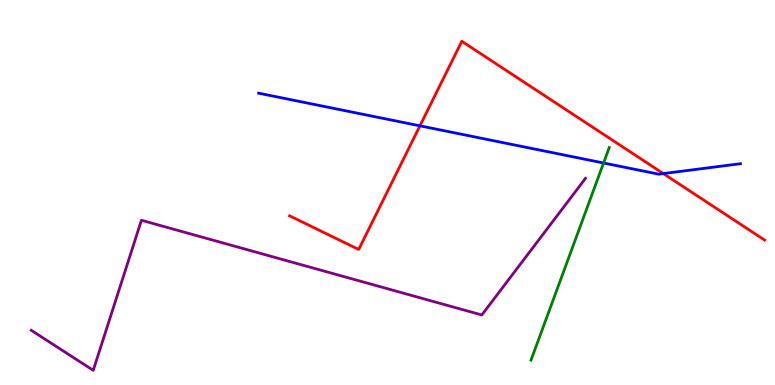[{'lines': ['blue', 'red'], 'intersections': [{'x': 5.42, 'y': 6.73}, {'x': 8.56, 'y': 5.49}]}, {'lines': ['green', 'red'], 'intersections': []}, {'lines': ['purple', 'red'], 'intersections': []}, {'lines': ['blue', 'green'], 'intersections': [{'x': 7.79, 'y': 5.77}]}, {'lines': ['blue', 'purple'], 'intersections': []}, {'lines': ['green', 'purple'], 'intersections': []}]